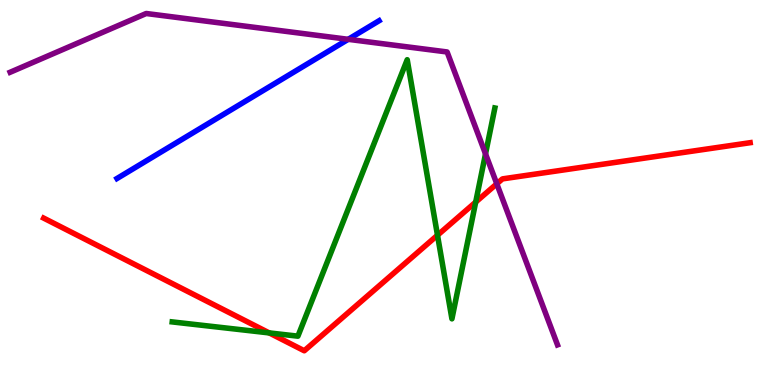[{'lines': ['blue', 'red'], 'intersections': []}, {'lines': ['green', 'red'], 'intersections': [{'x': 3.47, 'y': 1.35}, {'x': 5.65, 'y': 3.89}, {'x': 6.14, 'y': 4.75}]}, {'lines': ['purple', 'red'], 'intersections': [{'x': 6.41, 'y': 5.23}]}, {'lines': ['blue', 'green'], 'intersections': []}, {'lines': ['blue', 'purple'], 'intersections': [{'x': 4.49, 'y': 8.98}]}, {'lines': ['green', 'purple'], 'intersections': [{'x': 6.26, 'y': 6.0}]}]